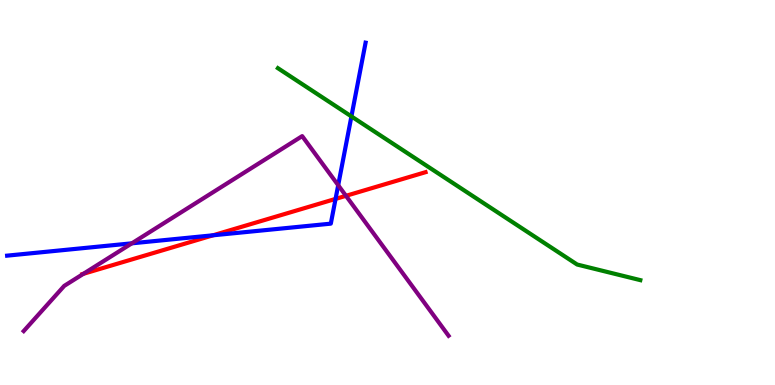[{'lines': ['blue', 'red'], 'intersections': [{'x': 2.75, 'y': 3.89}, {'x': 4.33, 'y': 4.83}]}, {'lines': ['green', 'red'], 'intersections': []}, {'lines': ['purple', 'red'], 'intersections': [{'x': 1.08, 'y': 2.89}, {'x': 4.46, 'y': 4.91}]}, {'lines': ['blue', 'green'], 'intersections': [{'x': 4.53, 'y': 6.98}]}, {'lines': ['blue', 'purple'], 'intersections': [{'x': 1.7, 'y': 3.68}, {'x': 4.36, 'y': 5.19}]}, {'lines': ['green', 'purple'], 'intersections': []}]